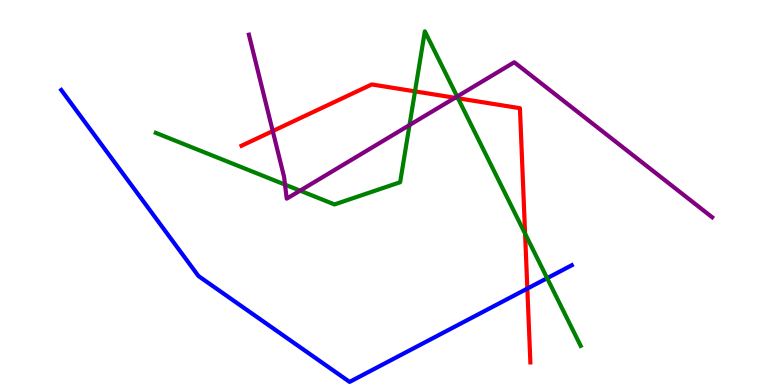[{'lines': ['blue', 'red'], 'intersections': [{'x': 6.8, 'y': 2.5}]}, {'lines': ['green', 'red'], 'intersections': [{'x': 5.35, 'y': 7.63}, {'x': 5.91, 'y': 7.45}, {'x': 6.78, 'y': 3.93}]}, {'lines': ['purple', 'red'], 'intersections': [{'x': 3.52, 'y': 6.6}, {'x': 5.87, 'y': 7.46}]}, {'lines': ['blue', 'green'], 'intersections': [{'x': 7.06, 'y': 2.77}]}, {'lines': ['blue', 'purple'], 'intersections': []}, {'lines': ['green', 'purple'], 'intersections': [{'x': 3.68, 'y': 5.2}, {'x': 3.87, 'y': 5.05}, {'x': 5.28, 'y': 6.75}, {'x': 5.9, 'y': 7.49}]}]